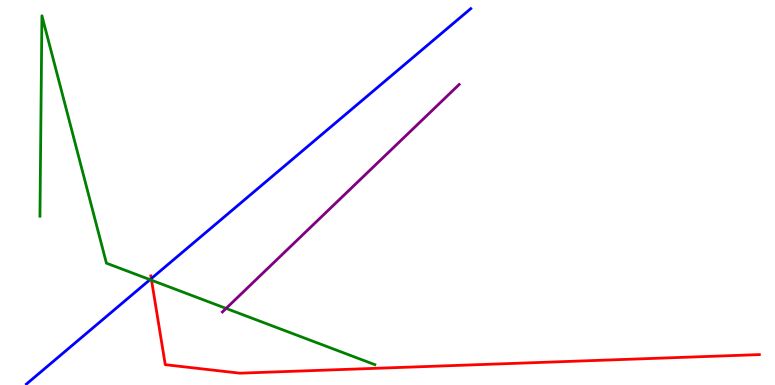[{'lines': ['blue', 'red'], 'intersections': [{'x': 1.95, 'y': 2.76}]}, {'lines': ['green', 'red'], 'intersections': [{'x': 1.96, 'y': 2.72}]}, {'lines': ['purple', 'red'], 'intersections': []}, {'lines': ['blue', 'green'], 'intersections': [{'x': 1.94, 'y': 2.74}]}, {'lines': ['blue', 'purple'], 'intersections': []}, {'lines': ['green', 'purple'], 'intersections': [{'x': 2.92, 'y': 1.99}]}]